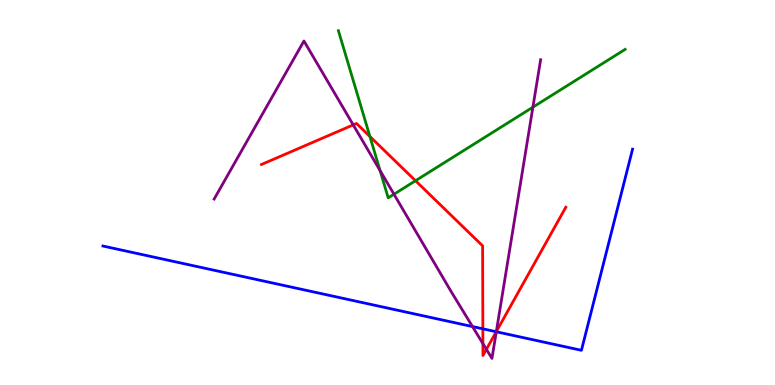[{'lines': ['blue', 'red'], 'intersections': [{'x': 6.23, 'y': 1.46}, {'x': 6.4, 'y': 1.38}]}, {'lines': ['green', 'red'], 'intersections': [{'x': 4.77, 'y': 6.46}, {'x': 5.36, 'y': 5.31}]}, {'lines': ['purple', 'red'], 'intersections': [{'x': 4.56, 'y': 6.76}, {'x': 6.23, 'y': 1.08}, {'x': 6.28, 'y': 0.926}, {'x': 6.4, 'y': 1.39}]}, {'lines': ['blue', 'green'], 'intersections': []}, {'lines': ['blue', 'purple'], 'intersections': [{'x': 6.1, 'y': 1.52}, {'x': 6.4, 'y': 1.38}]}, {'lines': ['green', 'purple'], 'intersections': [{'x': 4.9, 'y': 5.57}, {'x': 5.08, 'y': 4.95}, {'x': 6.88, 'y': 7.22}]}]